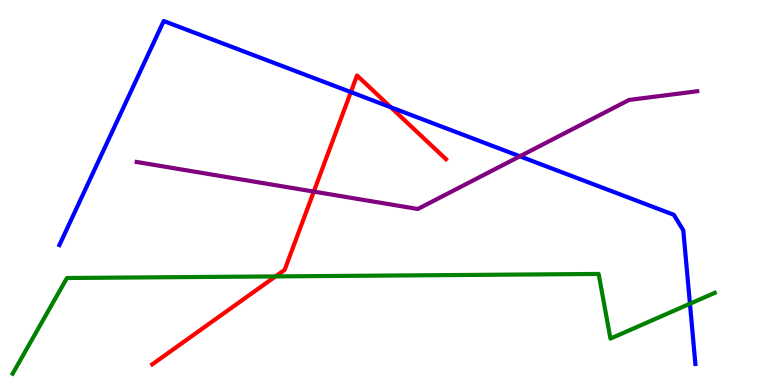[{'lines': ['blue', 'red'], 'intersections': [{'x': 4.53, 'y': 7.61}, {'x': 5.04, 'y': 7.21}]}, {'lines': ['green', 'red'], 'intersections': [{'x': 3.55, 'y': 2.82}]}, {'lines': ['purple', 'red'], 'intersections': [{'x': 4.05, 'y': 5.02}]}, {'lines': ['blue', 'green'], 'intersections': [{'x': 8.9, 'y': 2.11}]}, {'lines': ['blue', 'purple'], 'intersections': [{'x': 6.71, 'y': 5.94}]}, {'lines': ['green', 'purple'], 'intersections': []}]